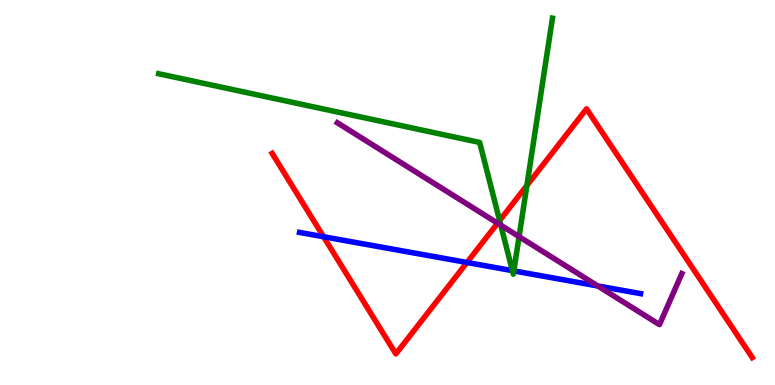[{'lines': ['blue', 'red'], 'intersections': [{'x': 4.18, 'y': 3.85}, {'x': 6.03, 'y': 3.18}]}, {'lines': ['green', 'red'], 'intersections': [{'x': 6.45, 'y': 4.27}, {'x': 6.8, 'y': 5.18}]}, {'lines': ['purple', 'red'], 'intersections': [{'x': 6.42, 'y': 4.2}]}, {'lines': ['blue', 'green'], 'intersections': [{'x': 6.61, 'y': 2.97}, {'x': 6.63, 'y': 2.96}]}, {'lines': ['blue', 'purple'], 'intersections': [{'x': 7.71, 'y': 2.57}]}, {'lines': ['green', 'purple'], 'intersections': [{'x': 6.46, 'y': 4.15}, {'x': 6.7, 'y': 3.85}]}]